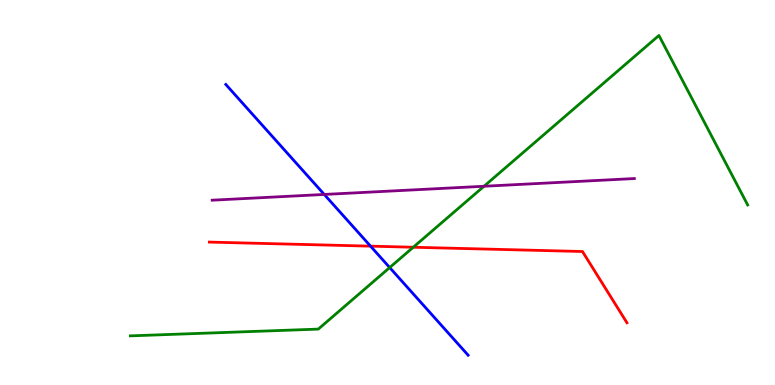[{'lines': ['blue', 'red'], 'intersections': [{'x': 4.78, 'y': 3.61}]}, {'lines': ['green', 'red'], 'intersections': [{'x': 5.33, 'y': 3.58}]}, {'lines': ['purple', 'red'], 'intersections': []}, {'lines': ['blue', 'green'], 'intersections': [{'x': 5.03, 'y': 3.05}]}, {'lines': ['blue', 'purple'], 'intersections': [{'x': 4.18, 'y': 4.95}]}, {'lines': ['green', 'purple'], 'intersections': [{'x': 6.25, 'y': 5.16}]}]